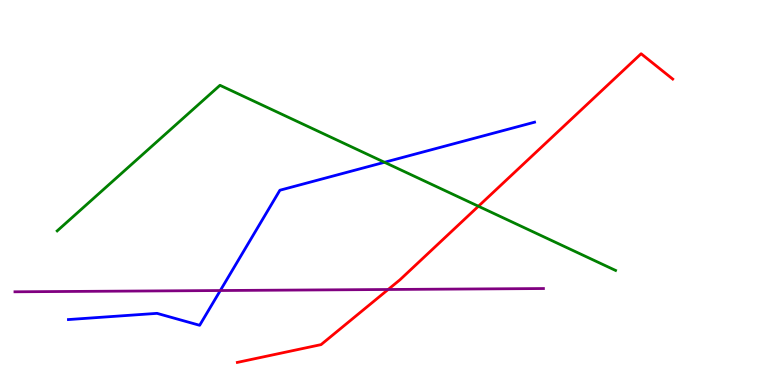[{'lines': ['blue', 'red'], 'intersections': []}, {'lines': ['green', 'red'], 'intersections': [{'x': 6.17, 'y': 4.64}]}, {'lines': ['purple', 'red'], 'intersections': [{'x': 5.01, 'y': 2.48}]}, {'lines': ['blue', 'green'], 'intersections': [{'x': 4.96, 'y': 5.78}]}, {'lines': ['blue', 'purple'], 'intersections': [{'x': 2.84, 'y': 2.45}]}, {'lines': ['green', 'purple'], 'intersections': []}]